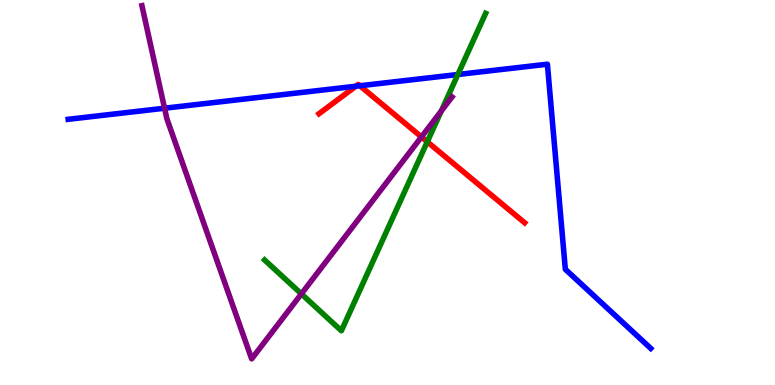[{'lines': ['blue', 'red'], 'intersections': [{'x': 4.59, 'y': 7.76}, {'x': 4.64, 'y': 7.77}]}, {'lines': ['green', 'red'], 'intersections': [{'x': 5.51, 'y': 6.32}]}, {'lines': ['purple', 'red'], 'intersections': [{'x': 5.44, 'y': 6.44}]}, {'lines': ['blue', 'green'], 'intersections': [{'x': 5.91, 'y': 8.06}]}, {'lines': ['blue', 'purple'], 'intersections': [{'x': 2.12, 'y': 7.19}]}, {'lines': ['green', 'purple'], 'intersections': [{'x': 3.89, 'y': 2.37}, {'x': 5.69, 'y': 7.12}]}]